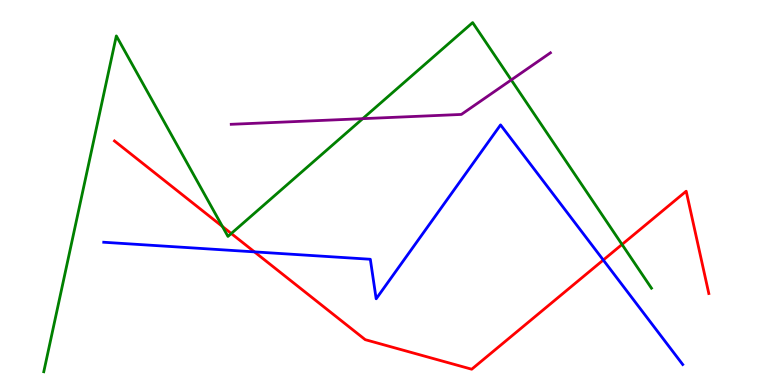[{'lines': ['blue', 'red'], 'intersections': [{'x': 3.28, 'y': 3.46}, {'x': 7.78, 'y': 3.25}]}, {'lines': ['green', 'red'], 'intersections': [{'x': 2.87, 'y': 4.12}, {'x': 2.98, 'y': 3.93}, {'x': 8.03, 'y': 3.65}]}, {'lines': ['purple', 'red'], 'intersections': []}, {'lines': ['blue', 'green'], 'intersections': []}, {'lines': ['blue', 'purple'], 'intersections': []}, {'lines': ['green', 'purple'], 'intersections': [{'x': 4.68, 'y': 6.92}, {'x': 6.6, 'y': 7.92}]}]